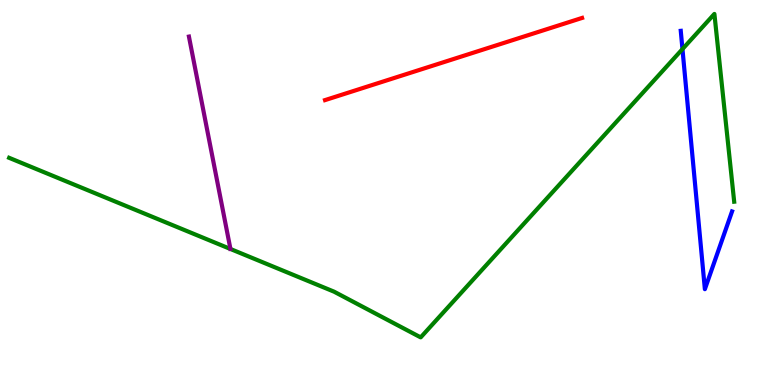[{'lines': ['blue', 'red'], 'intersections': []}, {'lines': ['green', 'red'], 'intersections': []}, {'lines': ['purple', 'red'], 'intersections': []}, {'lines': ['blue', 'green'], 'intersections': [{'x': 8.81, 'y': 8.72}]}, {'lines': ['blue', 'purple'], 'intersections': []}, {'lines': ['green', 'purple'], 'intersections': []}]